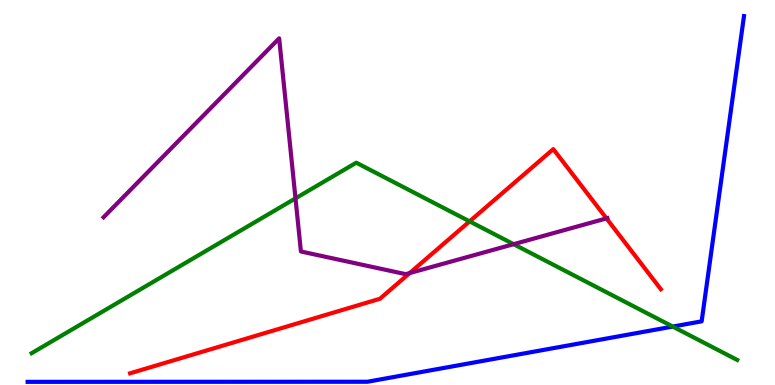[{'lines': ['blue', 'red'], 'intersections': []}, {'lines': ['green', 'red'], 'intersections': [{'x': 6.06, 'y': 4.25}]}, {'lines': ['purple', 'red'], 'intersections': [{'x': 5.29, 'y': 2.91}, {'x': 7.83, 'y': 4.33}]}, {'lines': ['blue', 'green'], 'intersections': [{'x': 8.68, 'y': 1.52}]}, {'lines': ['blue', 'purple'], 'intersections': []}, {'lines': ['green', 'purple'], 'intersections': [{'x': 3.81, 'y': 4.85}, {'x': 6.63, 'y': 3.66}]}]